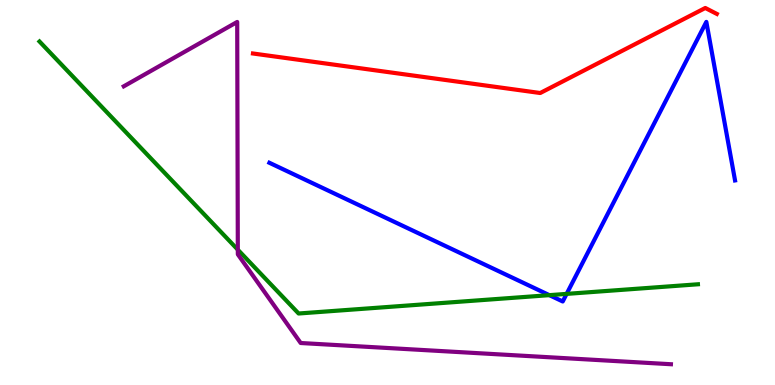[{'lines': ['blue', 'red'], 'intersections': []}, {'lines': ['green', 'red'], 'intersections': []}, {'lines': ['purple', 'red'], 'intersections': []}, {'lines': ['blue', 'green'], 'intersections': [{'x': 7.09, 'y': 2.33}, {'x': 7.31, 'y': 2.37}]}, {'lines': ['blue', 'purple'], 'intersections': []}, {'lines': ['green', 'purple'], 'intersections': [{'x': 3.07, 'y': 3.51}]}]